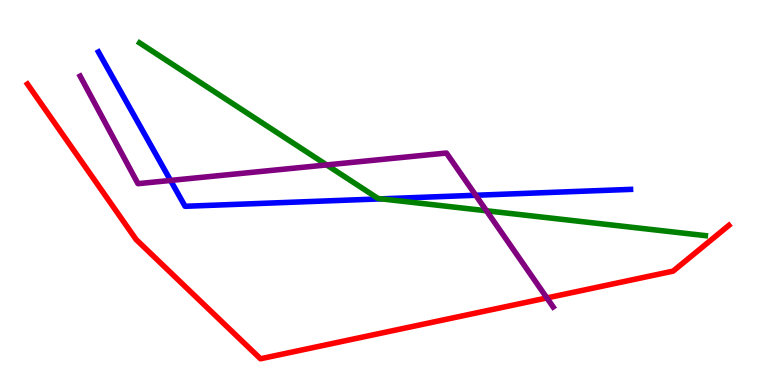[{'lines': ['blue', 'red'], 'intersections': []}, {'lines': ['green', 'red'], 'intersections': []}, {'lines': ['purple', 'red'], 'intersections': [{'x': 7.06, 'y': 2.26}]}, {'lines': ['blue', 'green'], 'intersections': [{'x': 4.92, 'y': 4.84}]}, {'lines': ['blue', 'purple'], 'intersections': [{'x': 2.2, 'y': 5.31}, {'x': 6.14, 'y': 4.93}]}, {'lines': ['green', 'purple'], 'intersections': [{'x': 4.21, 'y': 5.72}, {'x': 6.28, 'y': 4.53}]}]